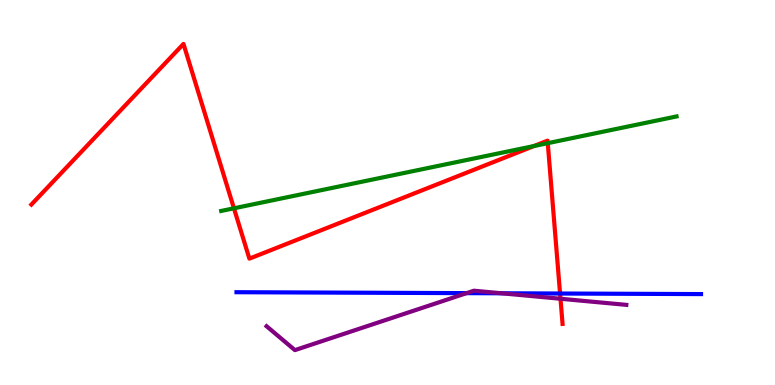[{'lines': ['blue', 'red'], 'intersections': [{'x': 7.23, 'y': 2.38}]}, {'lines': ['green', 'red'], 'intersections': [{'x': 3.02, 'y': 4.59}, {'x': 6.89, 'y': 6.21}, {'x': 7.07, 'y': 6.28}]}, {'lines': ['purple', 'red'], 'intersections': [{'x': 7.23, 'y': 2.24}]}, {'lines': ['blue', 'green'], 'intersections': []}, {'lines': ['blue', 'purple'], 'intersections': [{'x': 6.02, 'y': 2.39}, {'x': 6.47, 'y': 2.38}]}, {'lines': ['green', 'purple'], 'intersections': []}]